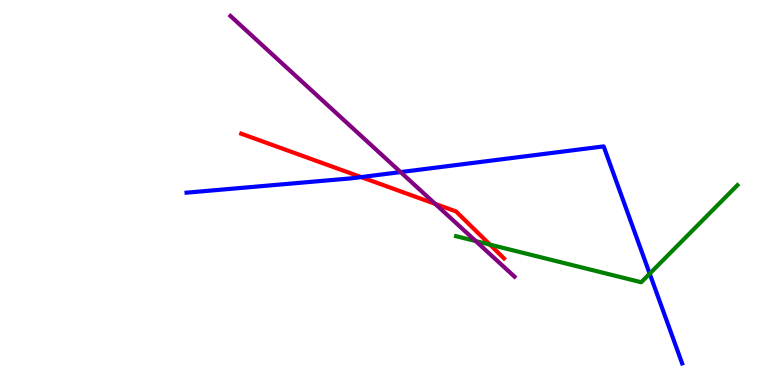[{'lines': ['blue', 'red'], 'intersections': [{'x': 4.66, 'y': 5.4}]}, {'lines': ['green', 'red'], 'intersections': [{'x': 6.32, 'y': 3.65}]}, {'lines': ['purple', 'red'], 'intersections': [{'x': 5.62, 'y': 4.7}]}, {'lines': ['blue', 'green'], 'intersections': [{'x': 8.38, 'y': 2.89}]}, {'lines': ['blue', 'purple'], 'intersections': [{'x': 5.17, 'y': 5.53}]}, {'lines': ['green', 'purple'], 'intersections': [{'x': 6.14, 'y': 3.74}]}]